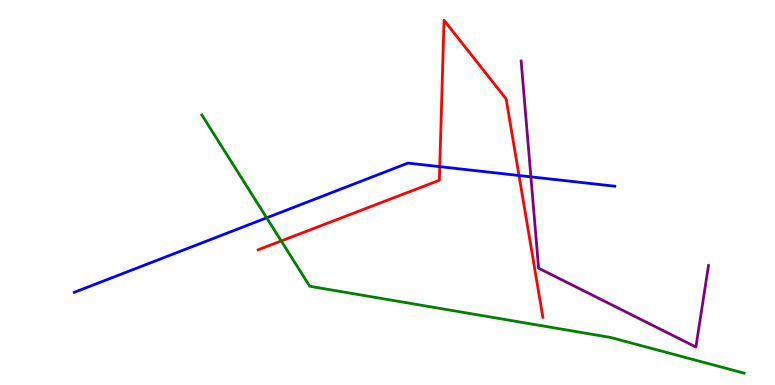[{'lines': ['blue', 'red'], 'intersections': [{'x': 5.67, 'y': 5.67}, {'x': 6.7, 'y': 5.44}]}, {'lines': ['green', 'red'], 'intersections': [{'x': 3.63, 'y': 3.74}]}, {'lines': ['purple', 'red'], 'intersections': []}, {'lines': ['blue', 'green'], 'intersections': [{'x': 3.44, 'y': 4.34}]}, {'lines': ['blue', 'purple'], 'intersections': [{'x': 6.85, 'y': 5.41}]}, {'lines': ['green', 'purple'], 'intersections': []}]